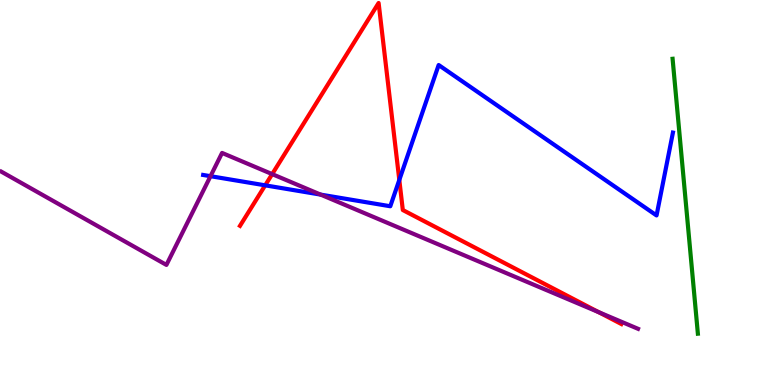[{'lines': ['blue', 'red'], 'intersections': [{'x': 3.42, 'y': 5.19}, {'x': 5.15, 'y': 5.33}]}, {'lines': ['green', 'red'], 'intersections': []}, {'lines': ['purple', 'red'], 'intersections': [{'x': 3.51, 'y': 5.48}, {'x': 7.72, 'y': 1.89}]}, {'lines': ['blue', 'green'], 'intersections': []}, {'lines': ['blue', 'purple'], 'intersections': [{'x': 2.72, 'y': 5.42}, {'x': 4.14, 'y': 4.95}]}, {'lines': ['green', 'purple'], 'intersections': []}]